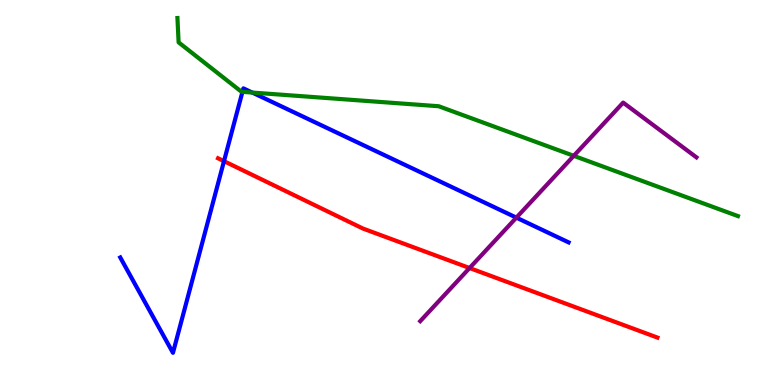[{'lines': ['blue', 'red'], 'intersections': [{'x': 2.89, 'y': 5.81}]}, {'lines': ['green', 'red'], 'intersections': []}, {'lines': ['purple', 'red'], 'intersections': [{'x': 6.06, 'y': 3.04}]}, {'lines': ['blue', 'green'], 'intersections': [{'x': 3.13, 'y': 7.61}, {'x': 3.25, 'y': 7.6}]}, {'lines': ['blue', 'purple'], 'intersections': [{'x': 6.66, 'y': 4.35}]}, {'lines': ['green', 'purple'], 'intersections': [{'x': 7.4, 'y': 5.95}]}]